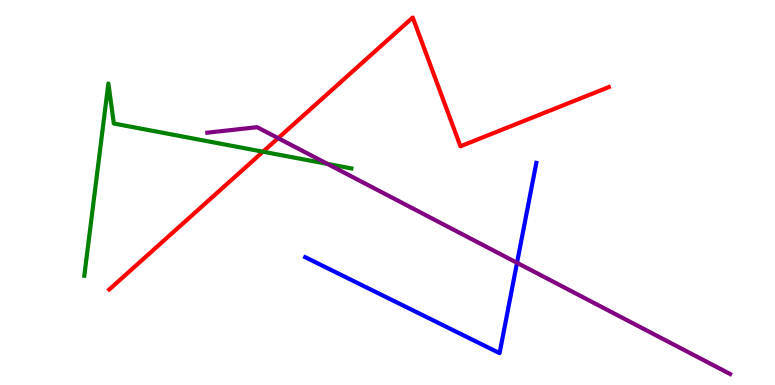[{'lines': ['blue', 'red'], 'intersections': []}, {'lines': ['green', 'red'], 'intersections': [{'x': 3.39, 'y': 6.06}]}, {'lines': ['purple', 'red'], 'intersections': [{'x': 3.59, 'y': 6.41}]}, {'lines': ['blue', 'green'], 'intersections': []}, {'lines': ['blue', 'purple'], 'intersections': [{'x': 6.67, 'y': 3.17}]}, {'lines': ['green', 'purple'], 'intersections': [{'x': 4.23, 'y': 5.74}]}]